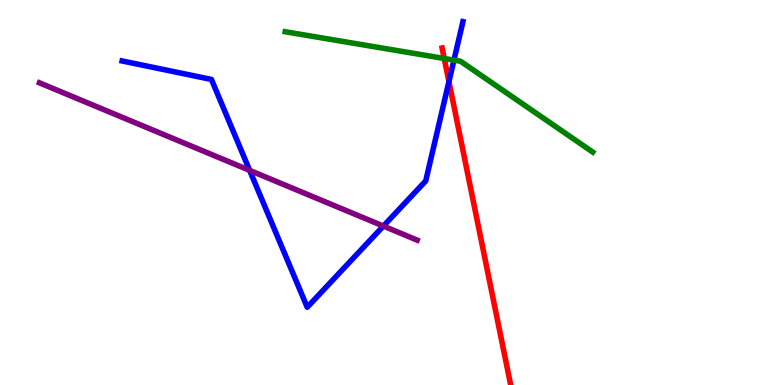[{'lines': ['blue', 'red'], 'intersections': [{'x': 5.79, 'y': 7.88}]}, {'lines': ['green', 'red'], 'intersections': [{'x': 5.73, 'y': 8.48}]}, {'lines': ['purple', 'red'], 'intersections': []}, {'lines': ['blue', 'green'], 'intersections': [{'x': 5.86, 'y': 8.44}]}, {'lines': ['blue', 'purple'], 'intersections': [{'x': 3.22, 'y': 5.57}, {'x': 4.95, 'y': 4.13}]}, {'lines': ['green', 'purple'], 'intersections': []}]